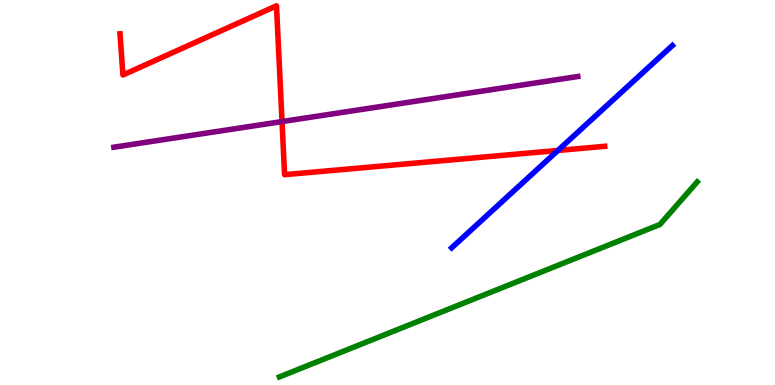[{'lines': ['blue', 'red'], 'intersections': [{'x': 7.2, 'y': 6.09}]}, {'lines': ['green', 'red'], 'intersections': []}, {'lines': ['purple', 'red'], 'intersections': [{'x': 3.64, 'y': 6.84}]}, {'lines': ['blue', 'green'], 'intersections': []}, {'lines': ['blue', 'purple'], 'intersections': []}, {'lines': ['green', 'purple'], 'intersections': []}]